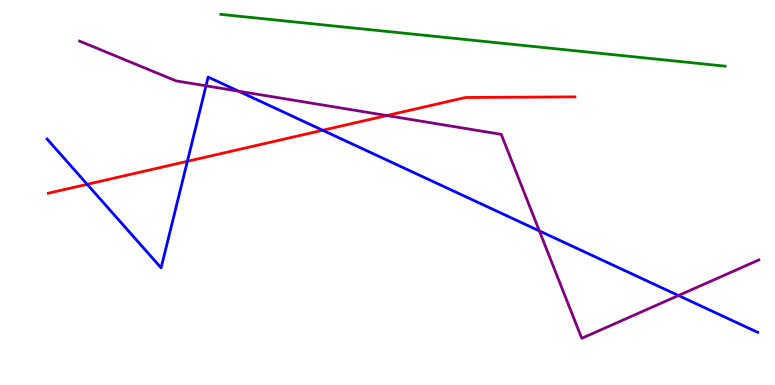[{'lines': ['blue', 'red'], 'intersections': [{'x': 1.12, 'y': 5.21}, {'x': 2.42, 'y': 5.81}, {'x': 4.16, 'y': 6.62}]}, {'lines': ['green', 'red'], 'intersections': []}, {'lines': ['purple', 'red'], 'intersections': [{'x': 4.99, 'y': 7.0}]}, {'lines': ['blue', 'green'], 'intersections': []}, {'lines': ['blue', 'purple'], 'intersections': [{'x': 2.66, 'y': 7.77}, {'x': 3.08, 'y': 7.63}, {'x': 6.96, 'y': 4.0}, {'x': 8.75, 'y': 2.32}]}, {'lines': ['green', 'purple'], 'intersections': []}]